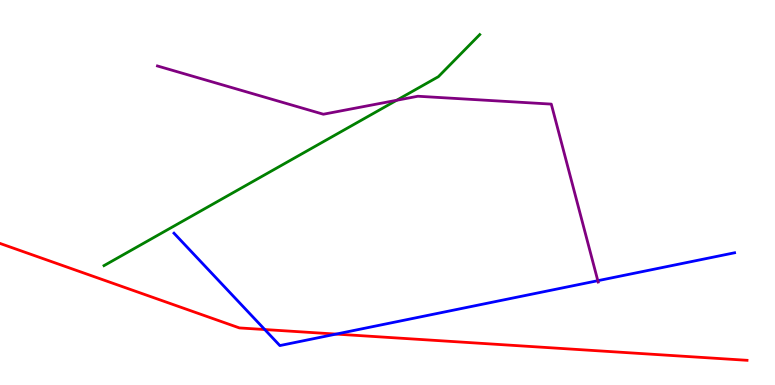[{'lines': ['blue', 'red'], 'intersections': [{'x': 3.42, 'y': 1.44}, {'x': 4.34, 'y': 1.32}]}, {'lines': ['green', 'red'], 'intersections': []}, {'lines': ['purple', 'red'], 'intersections': []}, {'lines': ['blue', 'green'], 'intersections': []}, {'lines': ['blue', 'purple'], 'intersections': [{'x': 7.71, 'y': 2.71}]}, {'lines': ['green', 'purple'], 'intersections': [{'x': 5.12, 'y': 7.4}]}]